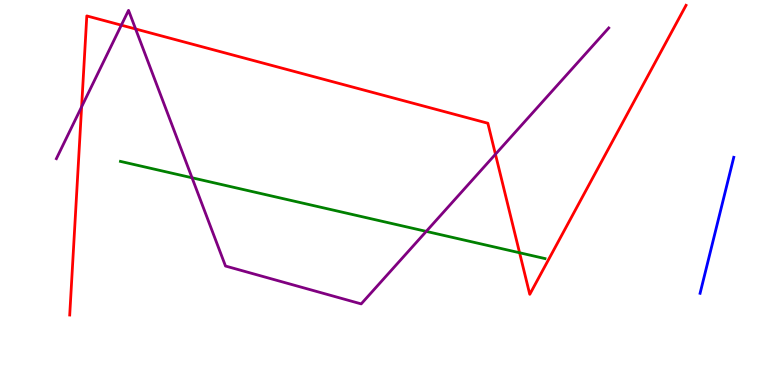[{'lines': ['blue', 'red'], 'intersections': []}, {'lines': ['green', 'red'], 'intersections': [{'x': 6.7, 'y': 3.43}]}, {'lines': ['purple', 'red'], 'intersections': [{'x': 1.05, 'y': 7.23}, {'x': 1.57, 'y': 9.35}, {'x': 1.75, 'y': 9.25}, {'x': 6.39, 'y': 5.99}]}, {'lines': ['blue', 'green'], 'intersections': []}, {'lines': ['blue', 'purple'], 'intersections': []}, {'lines': ['green', 'purple'], 'intersections': [{'x': 2.48, 'y': 5.38}, {'x': 5.5, 'y': 3.99}]}]